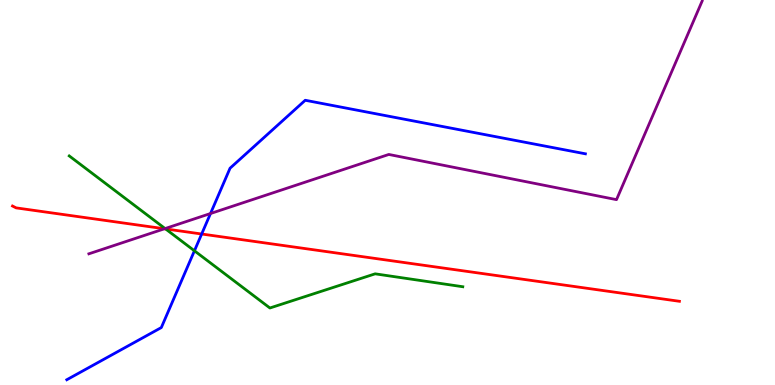[{'lines': ['blue', 'red'], 'intersections': [{'x': 2.6, 'y': 3.92}]}, {'lines': ['green', 'red'], 'intersections': [{'x': 2.14, 'y': 4.05}]}, {'lines': ['purple', 'red'], 'intersections': [{'x': 2.12, 'y': 4.06}]}, {'lines': ['blue', 'green'], 'intersections': [{'x': 2.51, 'y': 3.49}]}, {'lines': ['blue', 'purple'], 'intersections': [{'x': 2.72, 'y': 4.45}]}, {'lines': ['green', 'purple'], 'intersections': [{'x': 2.13, 'y': 4.06}]}]